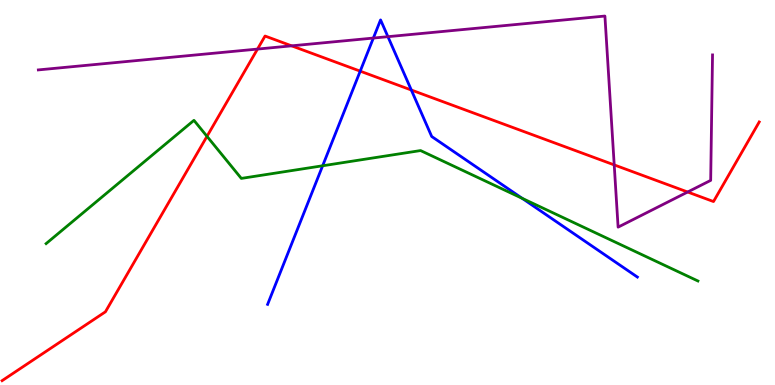[{'lines': ['blue', 'red'], 'intersections': [{'x': 4.65, 'y': 8.15}, {'x': 5.31, 'y': 7.66}]}, {'lines': ['green', 'red'], 'intersections': [{'x': 2.67, 'y': 6.46}]}, {'lines': ['purple', 'red'], 'intersections': [{'x': 3.32, 'y': 8.73}, {'x': 3.76, 'y': 8.81}, {'x': 7.93, 'y': 5.72}, {'x': 8.87, 'y': 5.01}]}, {'lines': ['blue', 'green'], 'intersections': [{'x': 4.16, 'y': 5.69}, {'x': 6.74, 'y': 4.85}]}, {'lines': ['blue', 'purple'], 'intersections': [{'x': 4.82, 'y': 9.01}, {'x': 5.01, 'y': 9.05}]}, {'lines': ['green', 'purple'], 'intersections': []}]